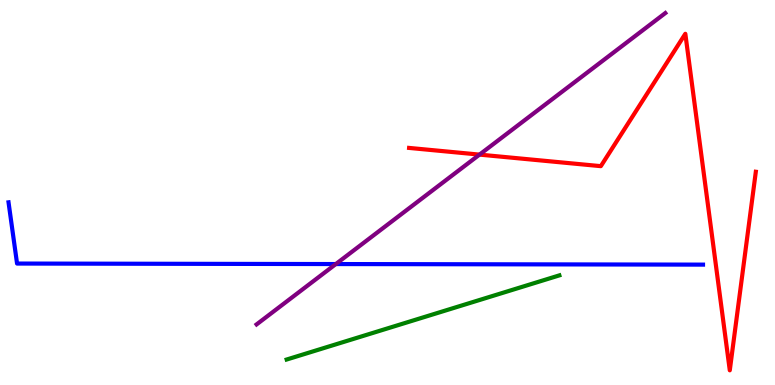[{'lines': ['blue', 'red'], 'intersections': []}, {'lines': ['green', 'red'], 'intersections': []}, {'lines': ['purple', 'red'], 'intersections': [{'x': 6.19, 'y': 5.98}]}, {'lines': ['blue', 'green'], 'intersections': []}, {'lines': ['blue', 'purple'], 'intersections': [{'x': 4.33, 'y': 3.14}]}, {'lines': ['green', 'purple'], 'intersections': []}]